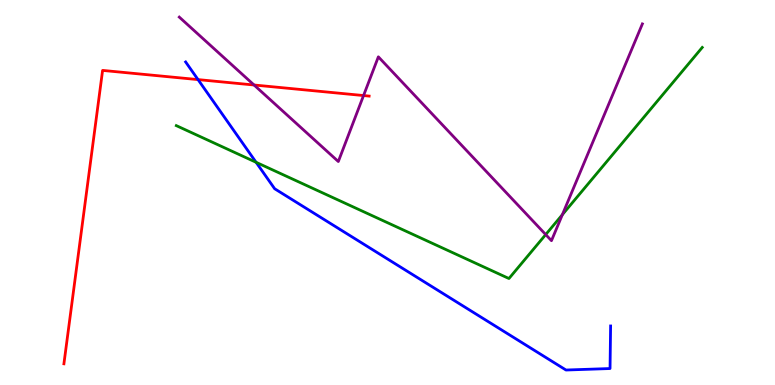[{'lines': ['blue', 'red'], 'intersections': [{'x': 2.56, 'y': 7.93}]}, {'lines': ['green', 'red'], 'intersections': []}, {'lines': ['purple', 'red'], 'intersections': [{'x': 3.28, 'y': 7.79}, {'x': 4.69, 'y': 7.52}]}, {'lines': ['blue', 'green'], 'intersections': [{'x': 3.3, 'y': 5.78}]}, {'lines': ['blue', 'purple'], 'intersections': []}, {'lines': ['green', 'purple'], 'intersections': [{'x': 7.04, 'y': 3.91}, {'x': 7.26, 'y': 4.42}]}]